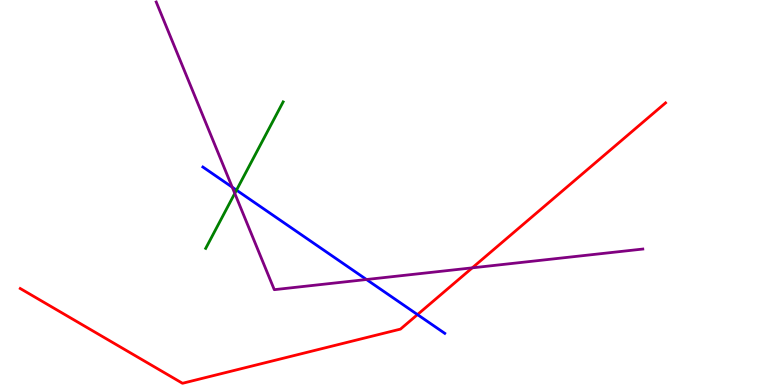[{'lines': ['blue', 'red'], 'intersections': [{'x': 5.39, 'y': 1.83}]}, {'lines': ['green', 'red'], 'intersections': []}, {'lines': ['purple', 'red'], 'intersections': [{'x': 6.09, 'y': 3.04}]}, {'lines': ['blue', 'green'], 'intersections': [{'x': 3.05, 'y': 5.06}]}, {'lines': ['blue', 'purple'], 'intersections': [{'x': 3.0, 'y': 5.14}, {'x': 4.73, 'y': 2.74}]}, {'lines': ['green', 'purple'], 'intersections': [{'x': 3.03, 'y': 4.98}]}]